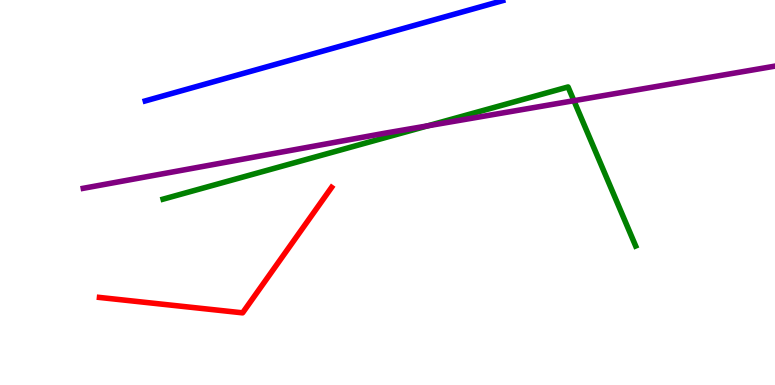[{'lines': ['blue', 'red'], 'intersections': []}, {'lines': ['green', 'red'], 'intersections': []}, {'lines': ['purple', 'red'], 'intersections': []}, {'lines': ['blue', 'green'], 'intersections': []}, {'lines': ['blue', 'purple'], 'intersections': []}, {'lines': ['green', 'purple'], 'intersections': [{'x': 5.52, 'y': 6.73}, {'x': 7.41, 'y': 7.38}]}]